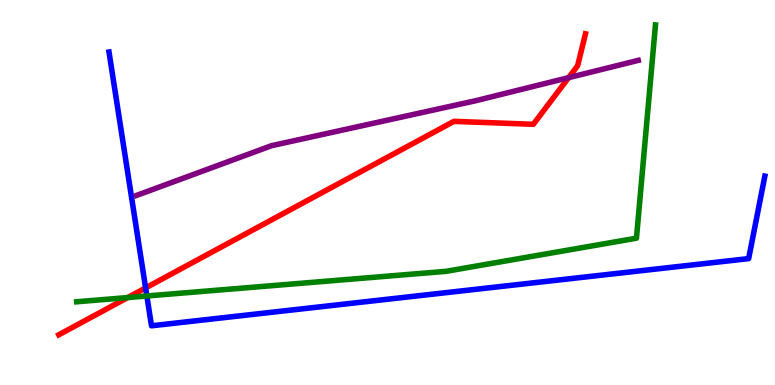[{'lines': ['blue', 'red'], 'intersections': [{'x': 1.88, 'y': 2.52}]}, {'lines': ['green', 'red'], 'intersections': [{'x': 1.65, 'y': 2.27}]}, {'lines': ['purple', 'red'], 'intersections': [{'x': 7.34, 'y': 7.98}]}, {'lines': ['blue', 'green'], 'intersections': [{'x': 1.9, 'y': 2.31}]}, {'lines': ['blue', 'purple'], 'intersections': []}, {'lines': ['green', 'purple'], 'intersections': []}]